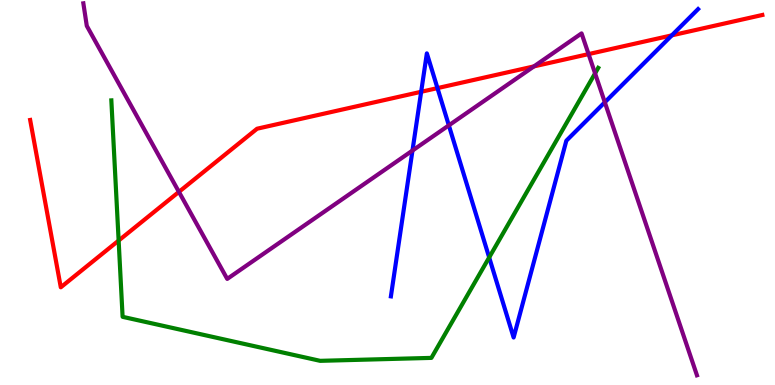[{'lines': ['blue', 'red'], 'intersections': [{'x': 5.43, 'y': 7.62}, {'x': 5.64, 'y': 7.71}, {'x': 8.67, 'y': 9.08}]}, {'lines': ['green', 'red'], 'intersections': [{'x': 1.53, 'y': 3.75}]}, {'lines': ['purple', 'red'], 'intersections': [{'x': 2.31, 'y': 5.02}, {'x': 6.89, 'y': 8.28}, {'x': 7.59, 'y': 8.59}]}, {'lines': ['blue', 'green'], 'intersections': [{'x': 6.31, 'y': 3.31}]}, {'lines': ['blue', 'purple'], 'intersections': [{'x': 5.32, 'y': 6.09}, {'x': 5.79, 'y': 6.74}, {'x': 7.8, 'y': 7.34}]}, {'lines': ['green', 'purple'], 'intersections': [{'x': 7.68, 'y': 8.09}]}]